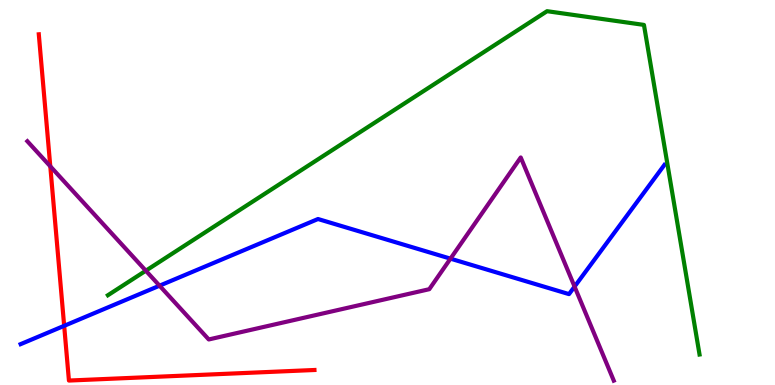[{'lines': ['blue', 'red'], 'intersections': [{'x': 0.828, 'y': 1.54}]}, {'lines': ['green', 'red'], 'intersections': []}, {'lines': ['purple', 'red'], 'intersections': [{'x': 0.649, 'y': 5.68}]}, {'lines': ['blue', 'green'], 'intersections': []}, {'lines': ['blue', 'purple'], 'intersections': [{'x': 2.06, 'y': 2.58}, {'x': 5.81, 'y': 3.28}, {'x': 7.41, 'y': 2.56}]}, {'lines': ['green', 'purple'], 'intersections': [{'x': 1.88, 'y': 2.97}]}]